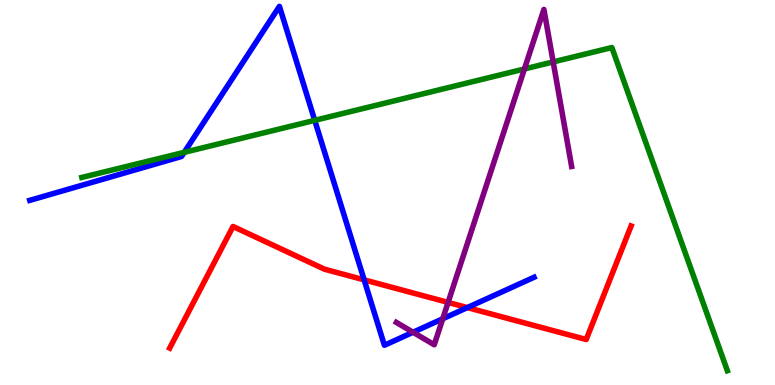[{'lines': ['blue', 'red'], 'intersections': [{'x': 4.7, 'y': 2.73}, {'x': 6.03, 'y': 2.01}]}, {'lines': ['green', 'red'], 'intersections': []}, {'lines': ['purple', 'red'], 'intersections': [{'x': 5.78, 'y': 2.15}]}, {'lines': ['blue', 'green'], 'intersections': [{'x': 2.38, 'y': 6.04}, {'x': 4.06, 'y': 6.87}]}, {'lines': ['blue', 'purple'], 'intersections': [{'x': 5.33, 'y': 1.37}, {'x': 5.71, 'y': 1.72}]}, {'lines': ['green', 'purple'], 'intersections': [{'x': 6.77, 'y': 8.21}, {'x': 7.14, 'y': 8.39}]}]